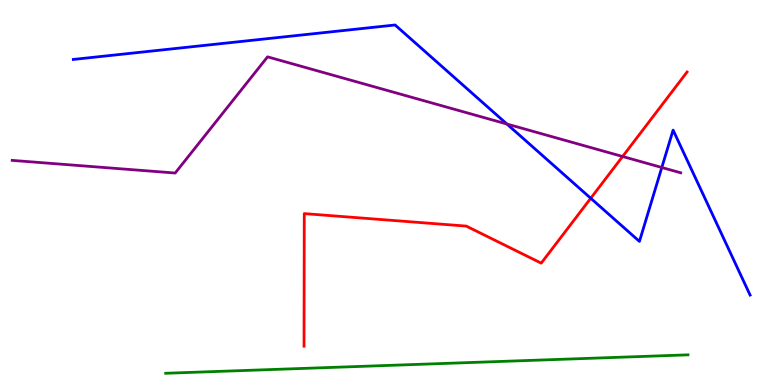[{'lines': ['blue', 'red'], 'intersections': [{'x': 7.62, 'y': 4.85}]}, {'lines': ['green', 'red'], 'intersections': []}, {'lines': ['purple', 'red'], 'intersections': [{'x': 8.03, 'y': 5.94}]}, {'lines': ['blue', 'green'], 'intersections': []}, {'lines': ['blue', 'purple'], 'intersections': [{'x': 6.54, 'y': 6.78}, {'x': 8.54, 'y': 5.65}]}, {'lines': ['green', 'purple'], 'intersections': []}]